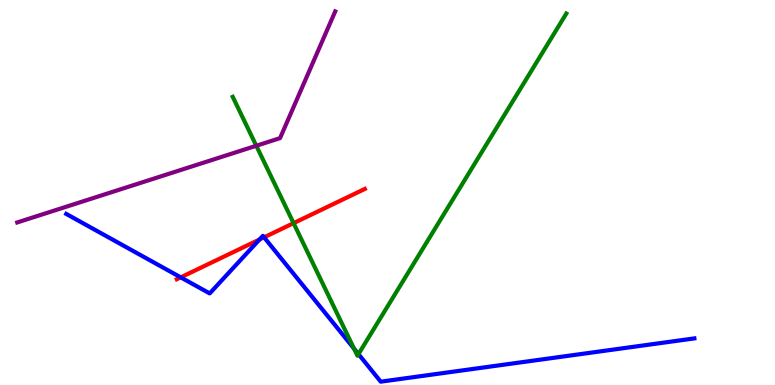[{'lines': ['blue', 'red'], 'intersections': [{'x': 2.33, 'y': 2.8}, {'x': 3.35, 'y': 3.78}, {'x': 3.41, 'y': 3.84}]}, {'lines': ['green', 'red'], 'intersections': [{'x': 3.79, 'y': 4.2}]}, {'lines': ['purple', 'red'], 'intersections': []}, {'lines': ['blue', 'green'], 'intersections': [{'x': 4.57, 'y': 0.945}, {'x': 4.63, 'y': 0.803}]}, {'lines': ['blue', 'purple'], 'intersections': []}, {'lines': ['green', 'purple'], 'intersections': [{'x': 3.31, 'y': 6.21}]}]